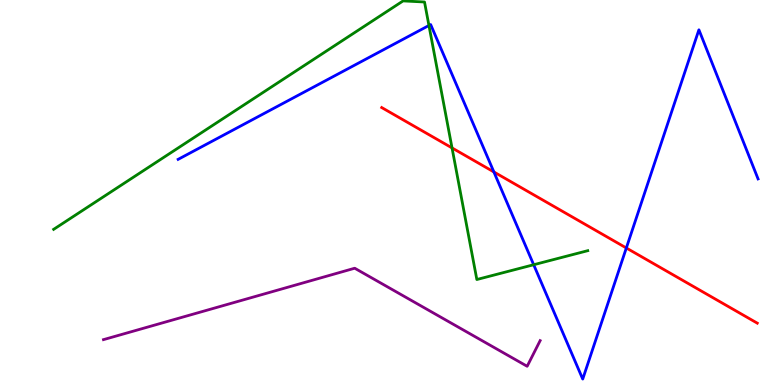[{'lines': ['blue', 'red'], 'intersections': [{'x': 6.37, 'y': 5.53}, {'x': 8.08, 'y': 3.56}]}, {'lines': ['green', 'red'], 'intersections': [{'x': 5.83, 'y': 6.16}]}, {'lines': ['purple', 'red'], 'intersections': []}, {'lines': ['blue', 'green'], 'intersections': [{'x': 5.53, 'y': 9.34}, {'x': 6.89, 'y': 3.12}]}, {'lines': ['blue', 'purple'], 'intersections': []}, {'lines': ['green', 'purple'], 'intersections': []}]